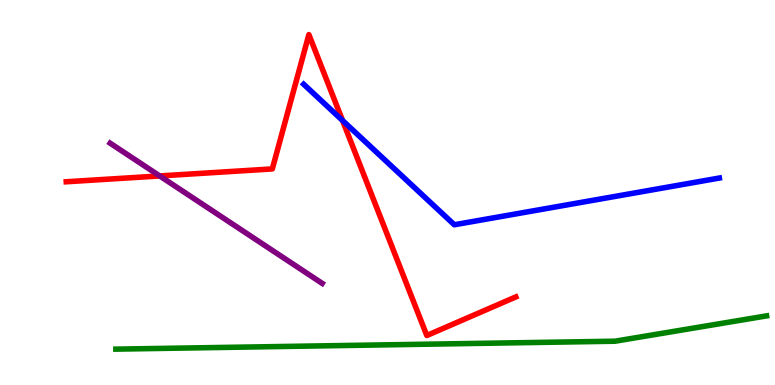[{'lines': ['blue', 'red'], 'intersections': [{'x': 4.42, 'y': 6.87}]}, {'lines': ['green', 'red'], 'intersections': []}, {'lines': ['purple', 'red'], 'intersections': [{'x': 2.06, 'y': 5.43}]}, {'lines': ['blue', 'green'], 'intersections': []}, {'lines': ['blue', 'purple'], 'intersections': []}, {'lines': ['green', 'purple'], 'intersections': []}]